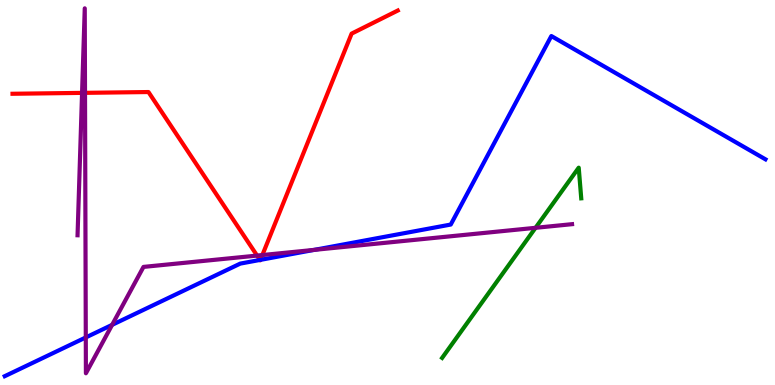[{'lines': ['blue', 'red'], 'intersections': [{'x': 3.35, 'y': 3.25}, {'x': 3.36, 'y': 3.25}]}, {'lines': ['green', 'red'], 'intersections': []}, {'lines': ['purple', 'red'], 'intersections': [{'x': 1.06, 'y': 7.59}, {'x': 1.1, 'y': 7.59}, {'x': 3.32, 'y': 3.36}, {'x': 3.39, 'y': 3.38}]}, {'lines': ['blue', 'green'], 'intersections': []}, {'lines': ['blue', 'purple'], 'intersections': [{'x': 1.11, 'y': 1.24}, {'x': 1.45, 'y': 1.56}, {'x': 4.05, 'y': 3.51}]}, {'lines': ['green', 'purple'], 'intersections': [{'x': 6.91, 'y': 4.08}]}]